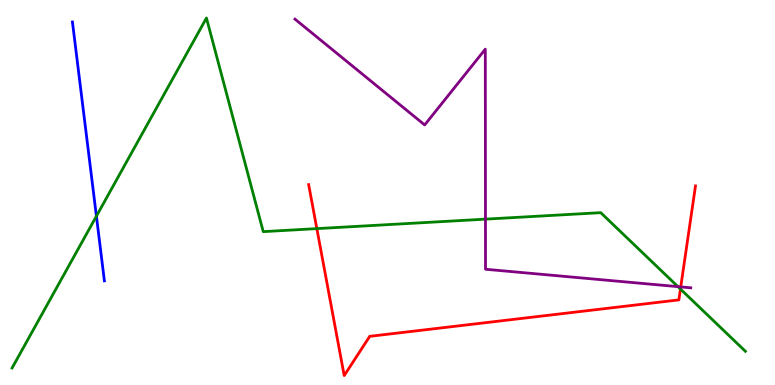[{'lines': ['blue', 'red'], 'intersections': []}, {'lines': ['green', 'red'], 'intersections': [{'x': 4.09, 'y': 4.06}, {'x': 8.78, 'y': 2.49}]}, {'lines': ['purple', 'red'], 'intersections': [{'x': 8.78, 'y': 2.55}]}, {'lines': ['blue', 'green'], 'intersections': [{'x': 1.24, 'y': 4.39}]}, {'lines': ['blue', 'purple'], 'intersections': []}, {'lines': ['green', 'purple'], 'intersections': [{'x': 6.26, 'y': 4.31}, {'x': 8.75, 'y': 2.55}]}]